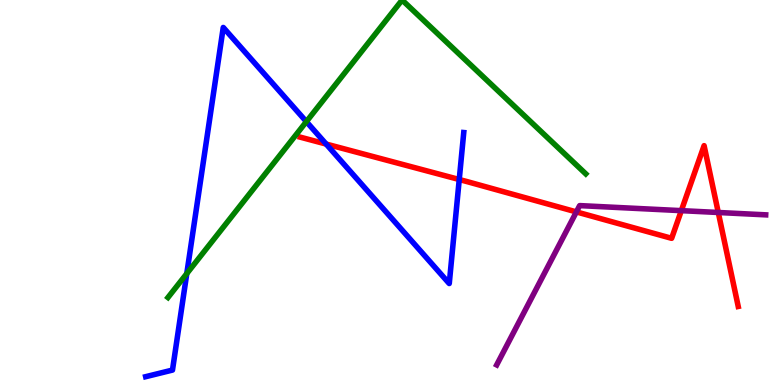[{'lines': ['blue', 'red'], 'intersections': [{'x': 4.21, 'y': 6.26}, {'x': 5.93, 'y': 5.34}]}, {'lines': ['green', 'red'], 'intersections': []}, {'lines': ['purple', 'red'], 'intersections': [{'x': 7.44, 'y': 4.5}, {'x': 8.79, 'y': 4.53}, {'x': 9.27, 'y': 4.48}]}, {'lines': ['blue', 'green'], 'intersections': [{'x': 2.41, 'y': 2.89}, {'x': 3.95, 'y': 6.84}]}, {'lines': ['blue', 'purple'], 'intersections': []}, {'lines': ['green', 'purple'], 'intersections': []}]